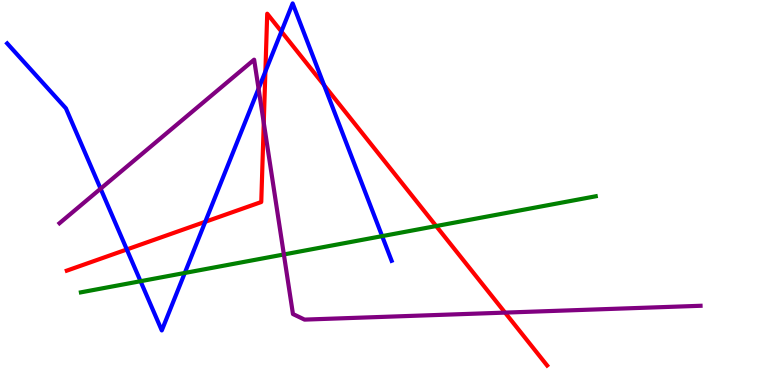[{'lines': ['blue', 'red'], 'intersections': [{'x': 1.64, 'y': 3.52}, {'x': 2.65, 'y': 4.24}, {'x': 3.42, 'y': 8.14}, {'x': 3.63, 'y': 9.18}, {'x': 4.18, 'y': 7.79}]}, {'lines': ['green', 'red'], 'intersections': [{'x': 5.63, 'y': 4.13}]}, {'lines': ['purple', 'red'], 'intersections': [{'x': 3.4, 'y': 6.81}, {'x': 6.52, 'y': 1.88}]}, {'lines': ['blue', 'green'], 'intersections': [{'x': 1.81, 'y': 2.7}, {'x': 2.38, 'y': 2.91}, {'x': 4.93, 'y': 3.87}]}, {'lines': ['blue', 'purple'], 'intersections': [{'x': 1.3, 'y': 5.1}, {'x': 3.34, 'y': 7.7}]}, {'lines': ['green', 'purple'], 'intersections': [{'x': 3.66, 'y': 3.39}]}]